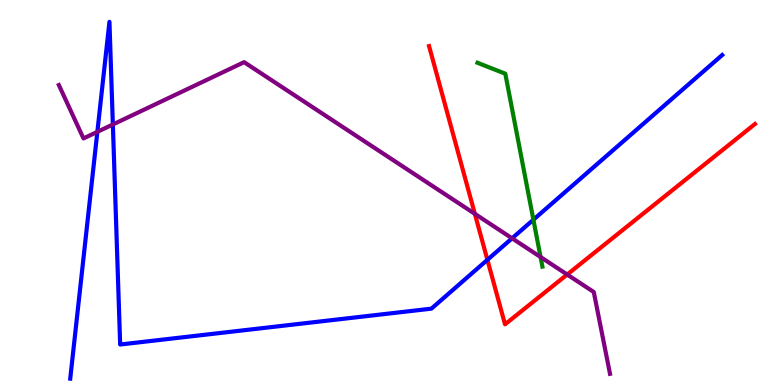[{'lines': ['blue', 'red'], 'intersections': [{'x': 6.29, 'y': 3.25}]}, {'lines': ['green', 'red'], 'intersections': []}, {'lines': ['purple', 'red'], 'intersections': [{'x': 6.13, 'y': 4.45}, {'x': 7.32, 'y': 2.87}]}, {'lines': ['blue', 'green'], 'intersections': [{'x': 6.88, 'y': 4.29}]}, {'lines': ['blue', 'purple'], 'intersections': [{'x': 1.26, 'y': 6.58}, {'x': 1.46, 'y': 6.77}, {'x': 6.61, 'y': 3.81}]}, {'lines': ['green', 'purple'], 'intersections': [{'x': 6.98, 'y': 3.32}]}]